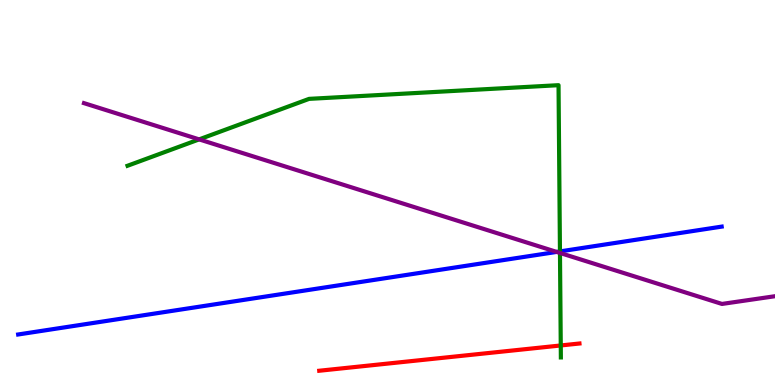[{'lines': ['blue', 'red'], 'intersections': []}, {'lines': ['green', 'red'], 'intersections': [{'x': 7.24, 'y': 1.03}]}, {'lines': ['purple', 'red'], 'intersections': []}, {'lines': ['blue', 'green'], 'intersections': [{'x': 7.23, 'y': 3.47}]}, {'lines': ['blue', 'purple'], 'intersections': [{'x': 7.18, 'y': 3.46}]}, {'lines': ['green', 'purple'], 'intersections': [{'x': 2.57, 'y': 6.38}, {'x': 7.23, 'y': 3.43}]}]